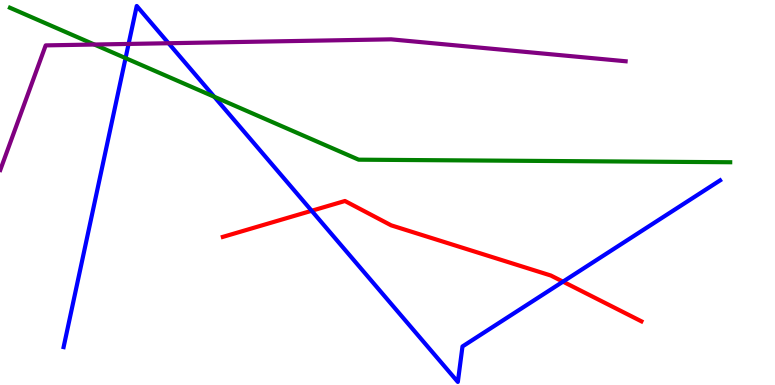[{'lines': ['blue', 'red'], 'intersections': [{'x': 4.02, 'y': 4.53}, {'x': 7.26, 'y': 2.68}]}, {'lines': ['green', 'red'], 'intersections': []}, {'lines': ['purple', 'red'], 'intersections': []}, {'lines': ['blue', 'green'], 'intersections': [{'x': 1.62, 'y': 8.49}, {'x': 2.77, 'y': 7.49}]}, {'lines': ['blue', 'purple'], 'intersections': [{'x': 1.66, 'y': 8.86}, {'x': 2.17, 'y': 8.88}]}, {'lines': ['green', 'purple'], 'intersections': [{'x': 1.22, 'y': 8.84}]}]